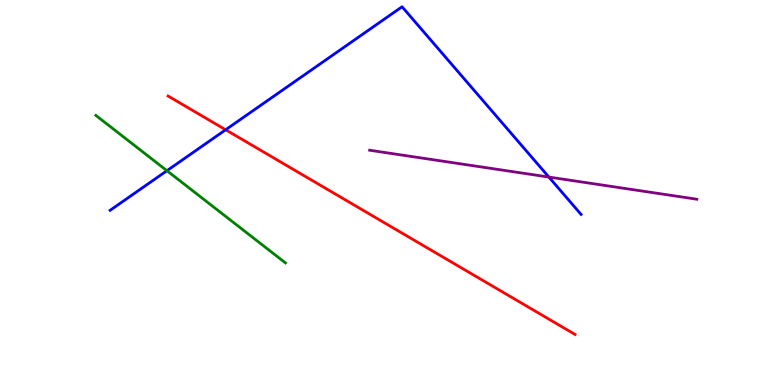[{'lines': ['blue', 'red'], 'intersections': [{'x': 2.91, 'y': 6.63}]}, {'lines': ['green', 'red'], 'intersections': []}, {'lines': ['purple', 'red'], 'intersections': []}, {'lines': ['blue', 'green'], 'intersections': [{'x': 2.15, 'y': 5.57}]}, {'lines': ['blue', 'purple'], 'intersections': [{'x': 7.08, 'y': 5.4}]}, {'lines': ['green', 'purple'], 'intersections': []}]